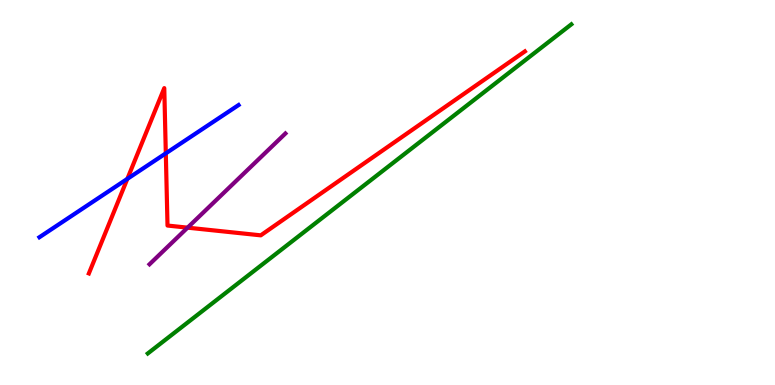[{'lines': ['blue', 'red'], 'intersections': [{'x': 1.64, 'y': 5.35}, {'x': 2.14, 'y': 6.02}]}, {'lines': ['green', 'red'], 'intersections': []}, {'lines': ['purple', 'red'], 'intersections': [{'x': 2.42, 'y': 4.09}]}, {'lines': ['blue', 'green'], 'intersections': []}, {'lines': ['blue', 'purple'], 'intersections': []}, {'lines': ['green', 'purple'], 'intersections': []}]